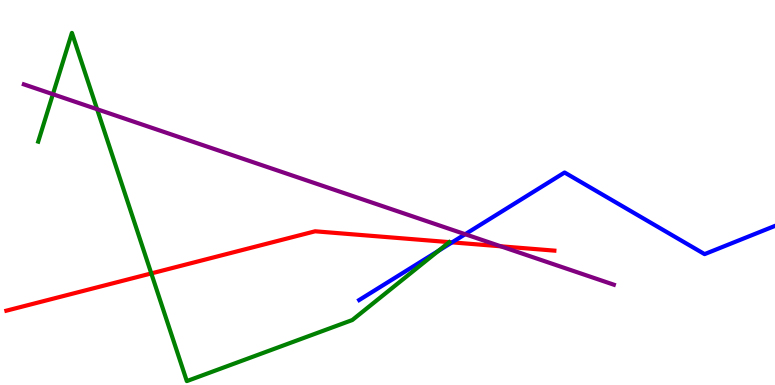[{'lines': ['blue', 'red'], 'intersections': [{'x': 5.83, 'y': 3.7}]}, {'lines': ['green', 'red'], 'intersections': [{'x': 1.95, 'y': 2.9}]}, {'lines': ['purple', 'red'], 'intersections': [{'x': 6.46, 'y': 3.6}]}, {'lines': ['blue', 'green'], 'intersections': [{'x': 5.66, 'y': 3.49}]}, {'lines': ['blue', 'purple'], 'intersections': [{'x': 6.0, 'y': 3.92}]}, {'lines': ['green', 'purple'], 'intersections': [{'x': 0.683, 'y': 7.55}, {'x': 1.25, 'y': 7.16}]}]